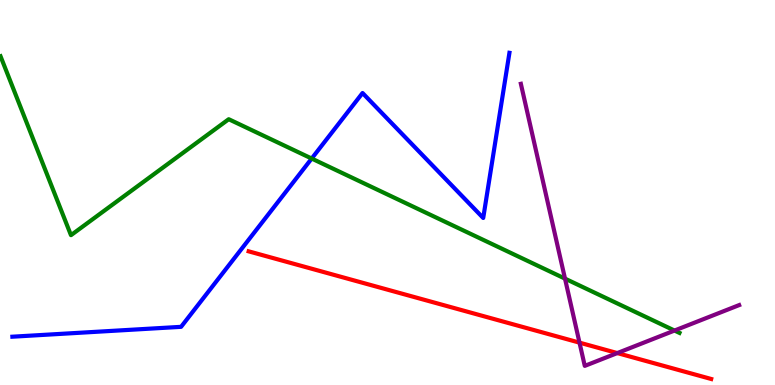[{'lines': ['blue', 'red'], 'intersections': []}, {'lines': ['green', 'red'], 'intersections': []}, {'lines': ['purple', 'red'], 'intersections': [{'x': 7.48, 'y': 1.1}, {'x': 7.97, 'y': 0.829}]}, {'lines': ['blue', 'green'], 'intersections': [{'x': 4.02, 'y': 5.88}]}, {'lines': ['blue', 'purple'], 'intersections': []}, {'lines': ['green', 'purple'], 'intersections': [{'x': 7.29, 'y': 2.76}, {'x': 8.7, 'y': 1.41}]}]